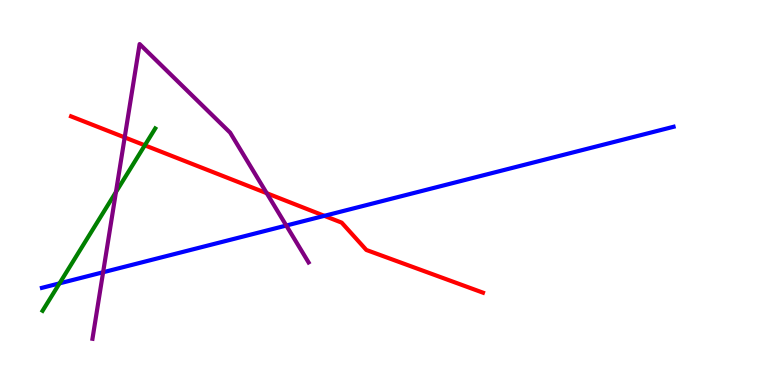[{'lines': ['blue', 'red'], 'intersections': [{'x': 4.19, 'y': 4.39}]}, {'lines': ['green', 'red'], 'intersections': [{'x': 1.87, 'y': 6.23}]}, {'lines': ['purple', 'red'], 'intersections': [{'x': 1.61, 'y': 6.43}, {'x': 3.44, 'y': 4.98}]}, {'lines': ['blue', 'green'], 'intersections': [{'x': 0.768, 'y': 2.64}]}, {'lines': ['blue', 'purple'], 'intersections': [{'x': 1.33, 'y': 2.93}, {'x': 3.69, 'y': 4.14}]}, {'lines': ['green', 'purple'], 'intersections': [{'x': 1.5, 'y': 5.01}]}]